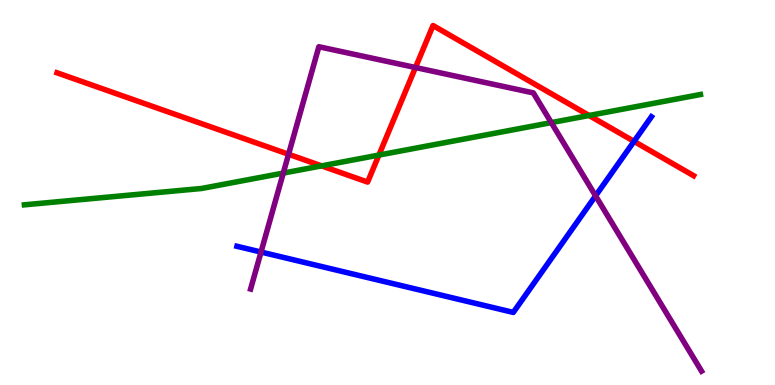[{'lines': ['blue', 'red'], 'intersections': [{'x': 8.18, 'y': 6.33}]}, {'lines': ['green', 'red'], 'intersections': [{'x': 4.15, 'y': 5.69}, {'x': 4.89, 'y': 5.97}, {'x': 7.6, 'y': 7.0}]}, {'lines': ['purple', 'red'], 'intersections': [{'x': 3.72, 'y': 5.99}, {'x': 5.36, 'y': 8.25}]}, {'lines': ['blue', 'green'], 'intersections': []}, {'lines': ['blue', 'purple'], 'intersections': [{'x': 3.37, 'y': 3.45}, {'x': 7.68, 'y': 4.91}]}, {'lines': ['green', 'purple'], 'intersections': [{'x': 3.66, 'y': 5.5}, {'x': 7.11, 'y': 6.82}]}]